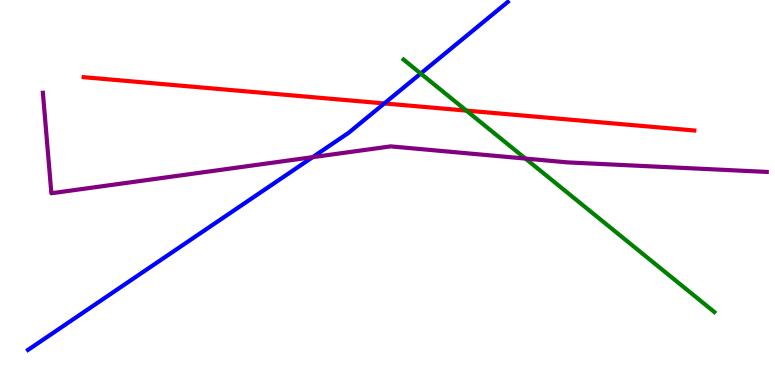[{'lines': ['blue', 'red'], 'intersections': [{'x': 4.96, 'y': 7.31}]}, {'lines': ['green', 'red'], 'intersections': [{'x': 6.02, 'y': 7.13}]}, {'lines': ['purple', 'red'], 'intersections': []}, {'lines': ['blue', 'green'], 'intersections': [{'x': 5.43, 'y': 8.09}]}, {'lines': ['blue', 'purple'], 'intersections': [{'x': 4.03, 'y': 5.92}]}, {'lines': ['green', 'purple'], 'intersections': [{'x': 6.78, 'y': 5.88}]}]